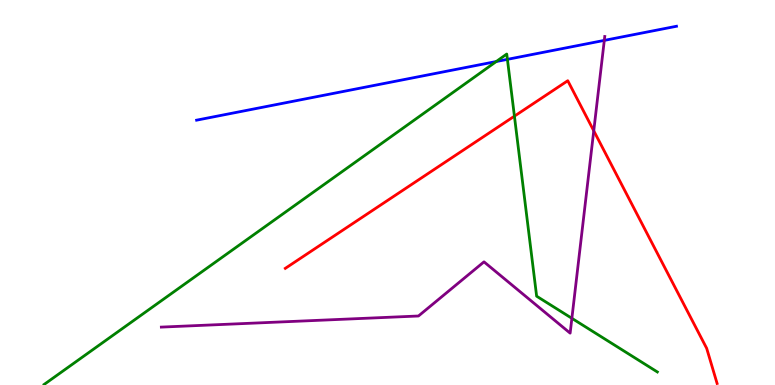[{'lines': ['blue', 'red'], 'intersections': []}, {'lines': ['green', 'red'], 'intersections': [{'x': 6.64, 'y': 6.98}]}, {'lines': ['purple', 'red'], 'intersections': [{'x': 7.66, 'y': 6.6}]}, {'lines': ['blue', 'green'], 'intersections': [{'x': 6.4, 'y': 8.4}, {'x': 6.55, 'y': 8.46}]}, {'lines': ['blue', 'purple'], 'intersections': [{'x': 7.8, 'y': 8.95}]}, {'lines': ['green', 'purple'], 'intersections': [{'x': 7.38, 'y': 1.73}]}]